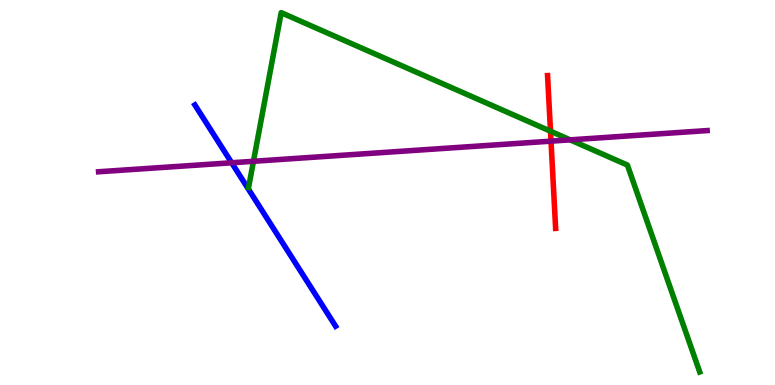[{'lines': ['blue', 'red'], 'intersections': []}, {'lines': ['green', 'red'], 'intersections': [{'x': 7.1, 'y': 6.59}]}, {'lines': ['purple', 'red'], 'intersections': [{'x': 7.11, 'y': 6.33}]}, {'lines': ['blue', 'green'], 'intersections': []}, {'lines': ['blue', 'purple'], 'intersections': [{'x': 2.99, 'y': 5.77}]}, {'lines': ['green', 'purple'], 'intersections': [{'x': 3.27, 'y': 5.81}, {'x': 7.36, 'y': 6.37}]}]